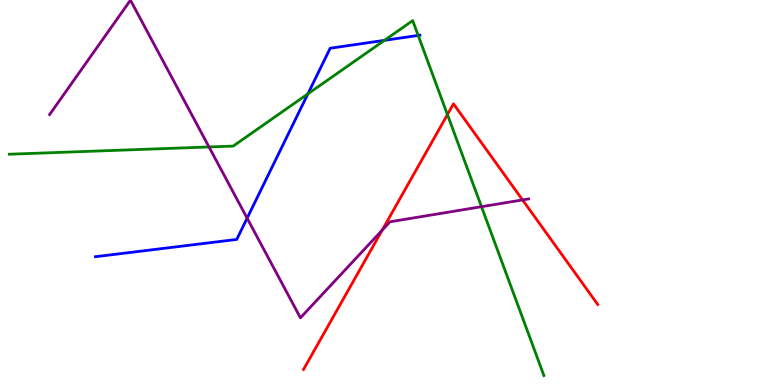[{'lines': ['blue', 'red'], 'intersections': []}, {'lines': ['green', 'red'], 'intersections': [{'x': 5.77, 'y': 7.02}]}, {'lines': ['purple', 'red'], 'intersections': [{'x': 4.93, 'y': 4.02}, {'x': 6.74, 'y': 4.81}]}, {'lines': ['blue', 'green'], 'intersections': [{'x': 3.97, 'y': 7.56}, {'x': 4.96, 'y': 8.95}, {'x': 5.4, 'y': 9.08}]}, {'lines': ['blue', 'purple'], 'intersections': [{'x': 3.19, 'y': 4.33}]}, {'lines': ['green', 'purple'], 'intersections': [{'x': 2.7, 'y': 6.18}, {'x': 6.21, 'y': 4.63}]}]